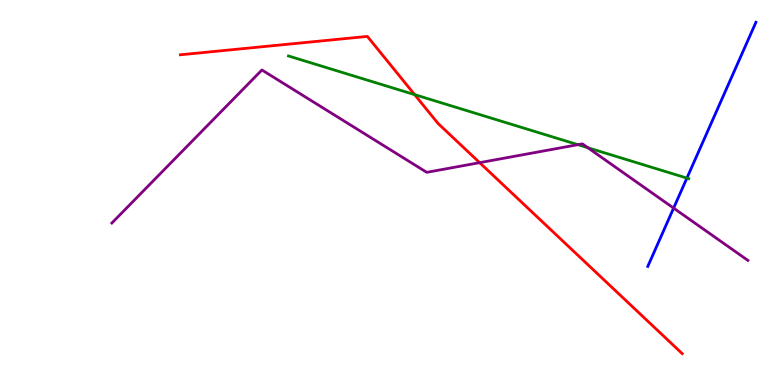[{'lines': ['blue', 'red'], 'intersections': []}, {'lines': ['green', 'red'], 'intersections': [{'x': 5.35, 'y': 7.54}]}, {'lines': ['purple', 'red'], 'intersections': [{'x': 6.19, 'y': 5.77}]}, {'lines': ['blue', 'green'], 'intersections': [{'x': 8.86, 'y': 5.37}]}, {'lines': ['blue', 'purple'], 'intersections': [{'x': 8.69, 'y': 4.59}]}, {'lines': ['green', 'purple'], 'intersections': [{'x': 7.46, 'y': 6.24}, {'x': 7.59, 'y': 6.16}]}]